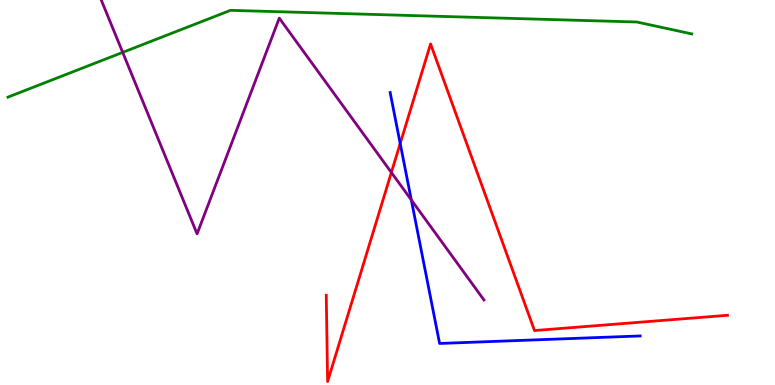[{'lines': ['blue', 'red'], 'intersections': [{'x': 5.16, 'y': 6.27}]}, {'lines': ['green', 'red'], 'intersections': []}, {'lines': ['purple', 'red'], 'intersections': [{'x': 5.05, 'y': 5.52}]}, {'lines': ['blue', 'green'], 'intersections': []}, {'lines': ['blue', 'purple'], 'intersections': [{'x': 5.31, 'y': 4.81}]}, {'lines': ['green', 'purple'], 'intersections': [{'x': 1.58, 'y': 8.64}]}]